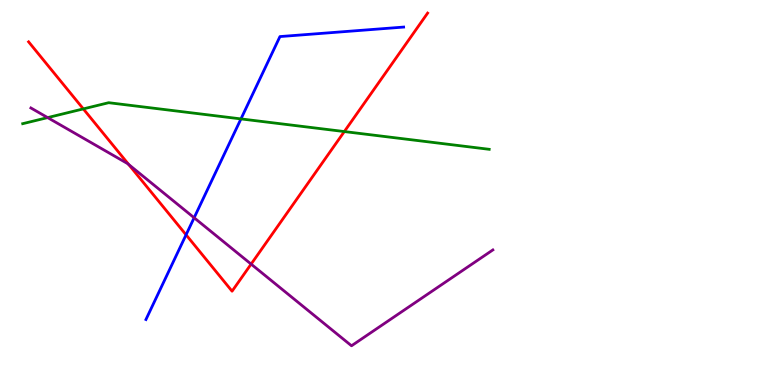[{'lines': ['blue', 'red'], 'intersections': [{'x': 2.4, 'y': 3.9}]}, {'lines': ['green', 'red'], 'intersections': [{'x': 1.08, 'y': 7.17}, {'x': 4.44, 'y': 6.58}]}, {'lines': ['purple', 'red'], 'intersections': [{'x': 1.66, 'y': 5.73}, {'x': 3.24, 'y': 3.14}]}, {'lines': ['blue', 'green'], 'intersections': [{'x': 3.11, 'y': 6.91}]}, {'lines': ['blue', 'purple'], 'intersections': [{'x': 2.51, 'y': 4.34}]}, {'lines': ['green', 'purple'], 'intersections': [{'x': 0.615, 'y': 6.95}]}]